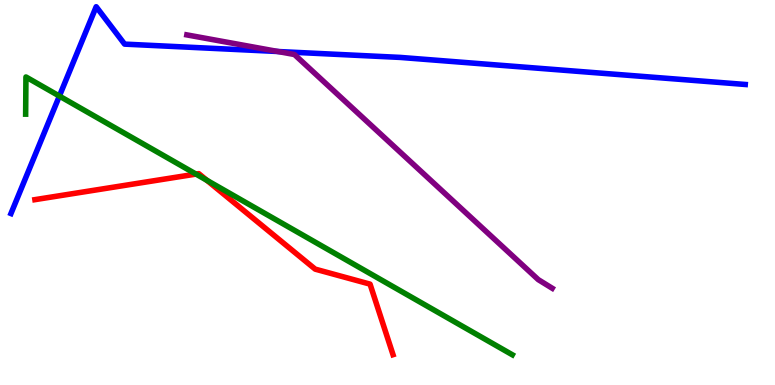[{'lines': ['blue', 'red'], 'intersections': []}, {'lines': ['green', 'red'], 'intersections': [{'x': 2.53, 'y': 5.48}, {'x': 2.67, 'y': 5.32}]}, {'lines': ['purple', 'red'], 'intersections': []}, {'lines': ['blue', 'green'], 'intersections': [{'x': 0.766, 'y': 7.5}]}, {'lines': ['blue', 'purple'], 'intersections': [{'x': 3.59, 'y': 8.66}]}, {'lines': ['green', 'purple'], 'intersections': []}]